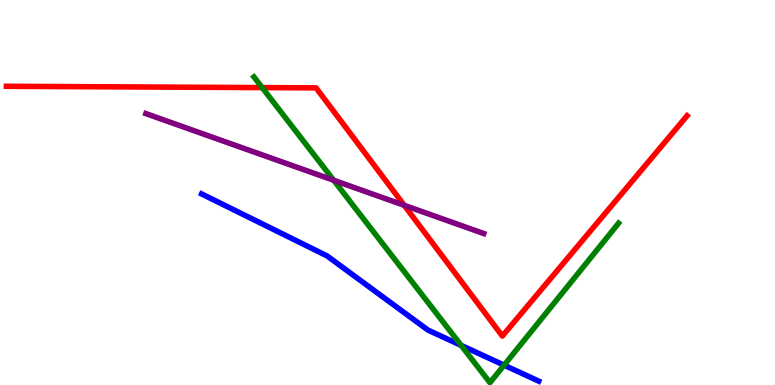[{'lines': ['blue', 'red'], 'intersections': []}, {'lines': ['green', 'red'], 'intersections': [{'x': 3.38, 'y': 7.72}]}, {'lines': ['purple', 'red'], 'intersections': [{'x': 5.22, 'y': 4.67}]}, {'lines': ['blue', 'green'], 'intersections': [{'x': 5.95, 'y': 1.03}, {'x': 6.5, 'y': 0.515}]}, {'lines': ['blue', 'purple'], 'intersections': []}, {'lines': ['green', 'purple'], 'intersections': [{'x': 4.31, 'y': 5.32}]}]